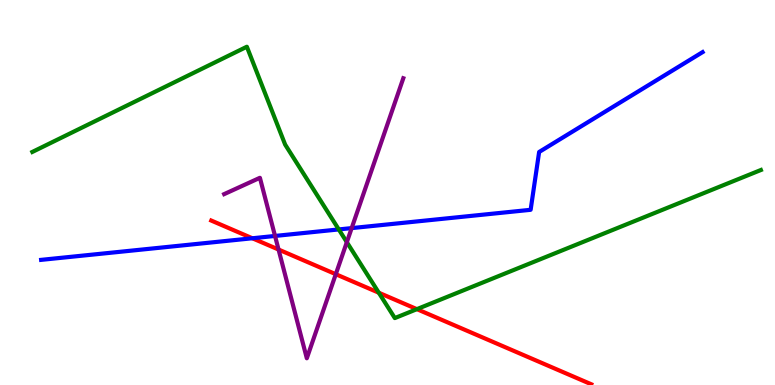[{'lines': ['blue', 'red'], 'intersections': [{'x': 3.26, 'y': 3.81}]}, {'lines': ['green', 'red'], 'intersections': [{'x': 4.89, 'y': 2.4}, {'x': 5.38, 'y': 1.97}]}, {'lines': ['purple', 'red'], 'intersections': [{'x': 3.59, 'y': 3.52}, {'x': 4.33, 'y': 2.88}]}, {'lines': ['blue', 'green'], 'intersections': [{'x': 4.37, 'y': 4.04}]}, {'lines': ['blue', 'purple'], 'intersections': [{'x': 3.55, 'y': 3.87}, {'x': 4.54, 'y': 4.08}]}, {'lines': ['green', 'purple'], 'intersections': [{'x': 4.48, 'y': 3.71}]}]